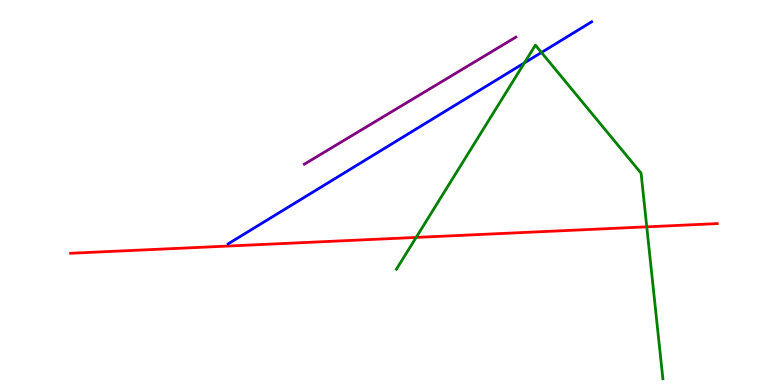[{'lines': ['blue', 'red'], 'intersections': []}, {'lines': ['green', 'red'], 'intersections': [{'x': 5.37, 'y': 3.83}, {'x': 8.35, 'y': 4.11}]}, {'lines': ['purple', 'red'], 'intersections': []}, {'lines': ['blue', 'green'], 'intersections': [{'x': 6.77, 'y': 8.37}, {'x': 6.99, 'y': 8.64}]}, {'lines': ['blue', 'purple'], 'intersections': []}, {'lines': ['green', 'purple'], 'intersections': []}]